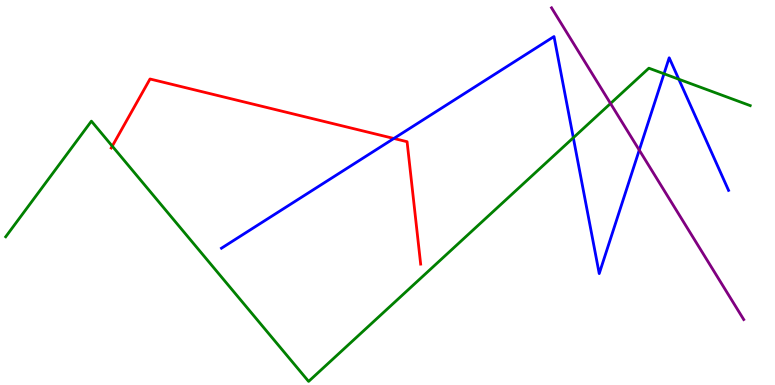[{'lines': ['blue', 'red'], 'intersections': [{'x': 5.08, 'y': 6.4}]}, {'lines': ['green', 'red'], 'intersections': [{'x': 1.45, 'y': 6.2}]}, {'lines': ['purple', 'red'], 'intersections': []}, {'lines': ['blue', 'green'], 'intersections': [{'x': 7.4, 'y': 6.42}, {'x': 8.57, 'y': 8.08}, {'x': 8.76, 'y': 7.94}]}, {'lines': ['blue', 'purple'], 'intersections': [{'x': 8.25, 'y': 6.1}]}, {'lines': ['green', 'purple'], 'intersections': [{'x': 7.88, 'y': 7.31}]}]